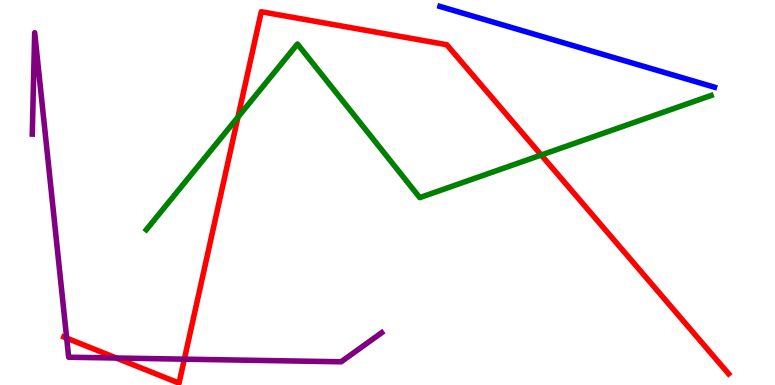[{'lines': ['blue', 'red'], 'intersections': []}, {'lines': ['green', 'red'], 'intersections': [{'x': 3.07, 'y': 6.96}, {'x': 6.98, 'y': 5.97}]}, {'lines': ['purple', 'red'], 'intersections': [{'x': 0.86, 'y': 1.22}, {'x': 1.5, 'y': 0.701}, {'x': 2.38, 'y': 0.671}]}, {'lines': ['blue', 'green'], 'intersections': []}, {'lines': ['blue', 'purple'], 'intersections': []}, {'lines': ['green', 'purple'], 'intersections': []}]